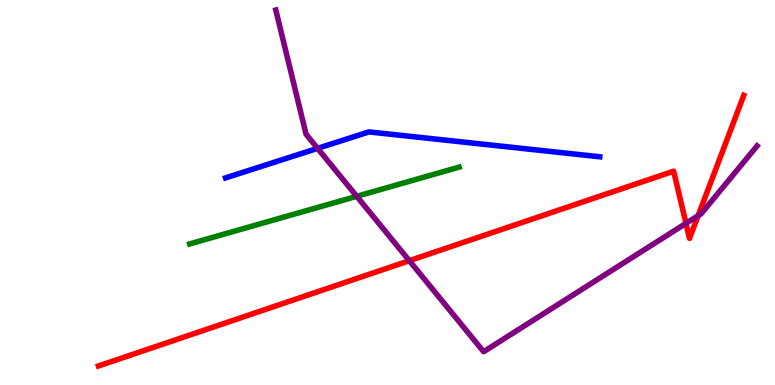[{'lines': ['blue', 'red'], 'intersections': []}, {'lines': ['green', 'red'], 'intersections': []}, {'lines': ['purple', 'red'], 'intersections': [{'x': 5.28, 'y': 3.23}, {'x': 8.85, 'y': 4.2}, {'x': 9.01, 'y': 4.4}]}, {'lines': ['blue', 'green'], 'intersections': []}, {'lines': ['blue', 'purple'], 'intersections': [{'x': 4.1, 'y': 6.15}]}, {'lines': ['green', 'purple'], 'intersections': [{'x': 4.6, 'y': 4.9}]}]